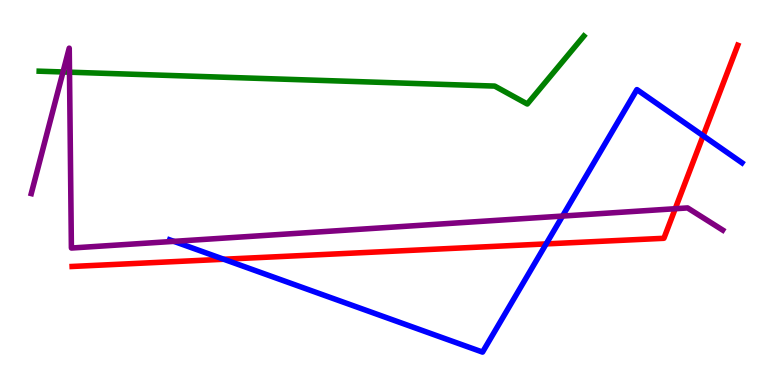[{'lines': ['blue', 'red'], 'intersections': [{'x': 2.89, 'y': 3.27}, {'x': 7.05, 'y': 3.66}, {'x': 9.07, 'y': 6.47}]}, {'lines': ['green', 'red'], 'intersections': []}, {'lines': ['purple', 'red'], 'intersections': [{'x': 8.71, 'y': 4.58}]}, {'lines': ['blue', 'green'], 'intersections': []}, {'lines': ['blue', 'purple'], 'intersections': [{'x': 2.24, 'y': 3.73}, {'x': 7.26, 'y': 4.39}]}, {'lines': ['green', 'purple'], 'intersections': [{'x': 0.813, 'y': 8.13}, {'x': 0.897, 'y': 8.13}]}]